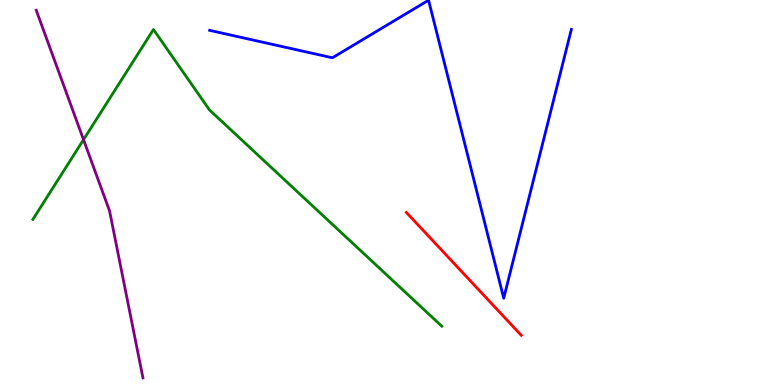[{'lines': ['blue', 'red'], 'intersections': []}, {'lines': ['green', 'red'], 'intersections': []}, {'lines': ['purple', 'red'], 'intersections': []}, {'lines': ['blue', 'green'], 'intersections': []}, {'lines': ['blue', 'purple'], 'intersections': []}, {'lines': ['green', 'purple'], 'intersections': [{'x': 1.08, 'y': 6.37}]}]